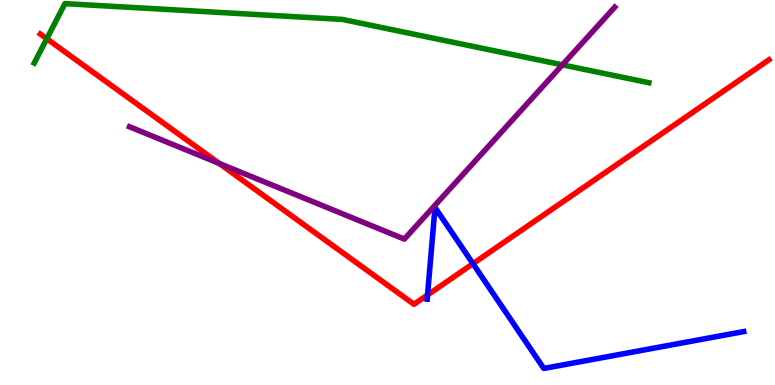[{'lines': ['blue', 'red'], 'intersections': [{'x': 5.52, 'y': 2.34}, {'x': 6.1, 'y': 3.15}]}, {'lines': ['green', 'red'], 'intersections': [{'x': 0.604, 'y': 8.99}]}, {'lines': ['purple', 'red'], 'intersections': [{'x': 2.83, 'y': 5.76}]}, {'lines': ['blue', 'green'], 'intersections': []}, {'lines': ['blue', 'purple'], 'intersections': []}, {'lines': ['green', 'purple'], 'intersections': [{'x': 7.26, 'y': 8.32}]}]